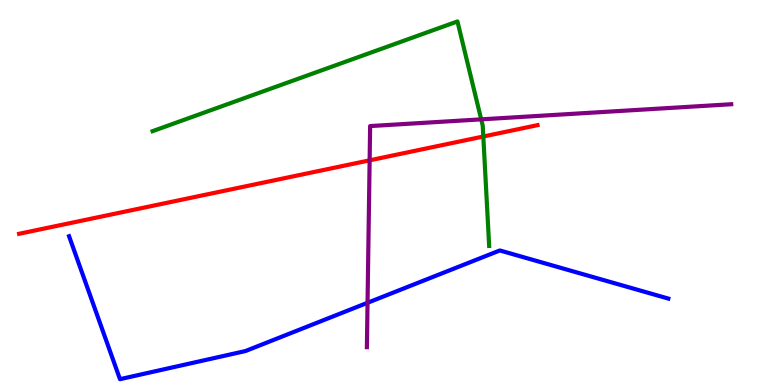[{'lines': ['blue', 'red'], 'intersections': []}, {'lines': ['green', 'red'], 'intersections': [{'x': 6.24, 'y': 6.45}]}, {'lines': ['purple', 'red'], 'intersections': [{'x': 4.77, 'y': 5.84}]}, {'lines': ['blue', 'green'], 'intersections': []}, {'lines': ['blue', 'purple'], 'intersections': [{'x': 4.74, 'y': 2.14}]}, {'lines': ['green', 'purple'], 'intersections': [{'x': 6.21, 'y': 6.9}]}]